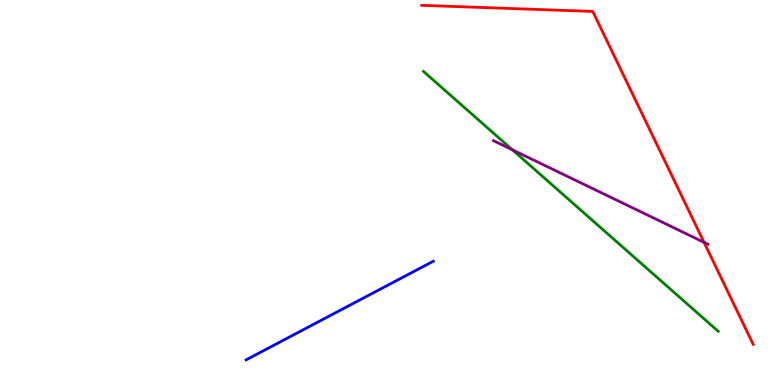[{'lines': ['blue', 'red'], 'intersections': []}, {'lines': ['green', 'red'], 'intersections': []}, {'lines': ['purple', 'red'], 'intersections': [{'x': 9.08, 'y': 3.71}]}, {'lines': ['blue', 'green'], 'intersections': []}, {'lines': ['blue', 'purple'], 'intersections': []}, {'lines': ['green', 'purple'], 'intersections': [{'x': 6.61, 'y': 6.11}]}]